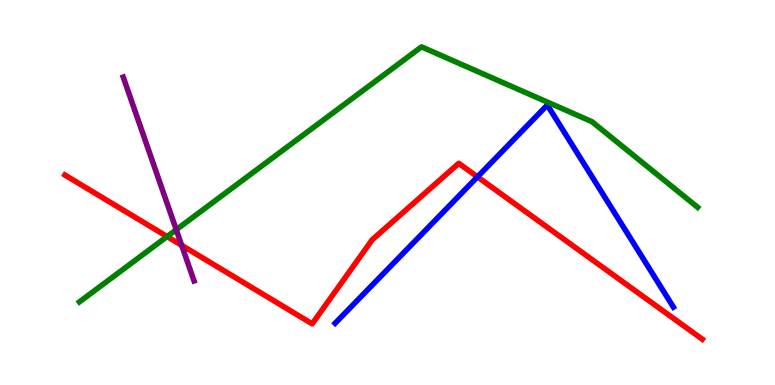[{'lines': ['blue', 'red'], 'intersections': [{'x': 6.16, 'y': 5.41}]}, {'lines': ['green', 'red'], 'intersections': [{'x': 2.16, 'y': 3.86}]}, {'lines': ['purple', 'red'], 'intersections': [{'x': 2.34, 'y': 3.63}]}, {'lines': ['blue', 'green'], 'intersections': []}, {'lines': ['blue', 'purple'], 'intersections': []}, {'lines': ['green', 'purple'], 'intersections': [{'x': 2.27, 'y': 4.03}]}]